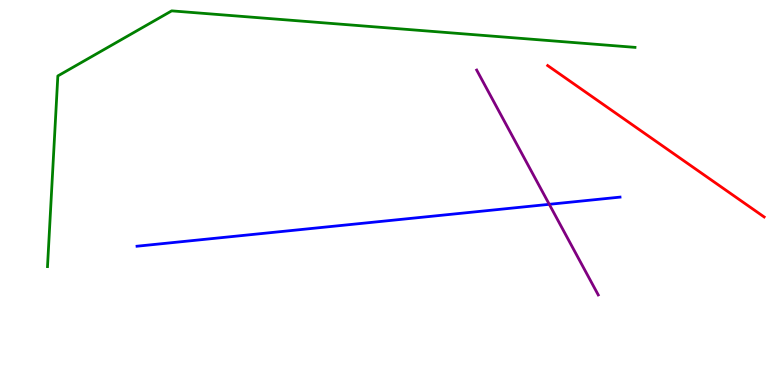[{'lines': ['blue', 'red'], 'intersections': []}, {'lines': ['green', 'red'], 'intersections': []}, {'lines': ['purple', 'red'], 'intersections': []}, {'lines': ['blue', 'green'], 'intersections': []}, {'lines': ['blue', 'purple'], 'intersections': [{'x': 7.09, 'y': 4.69}]}, {'lines': ['green', 'purple'], 'intersections': []}]